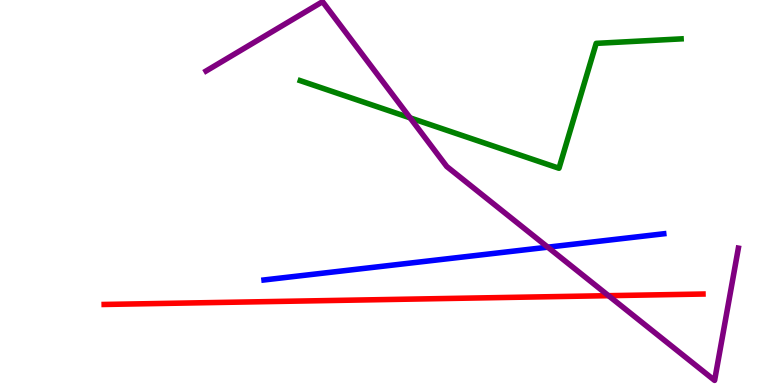[{'lines': ['blue', 'red'], 'intersections': []}, {'lines': ['green', 'red'], 'intersections': []}, {'lines': ['purple', 'red'], 'intersections': [{'x': 7.85, 'y': 2.32}]}, {'lines': ['blue', 'green'], 'intersections': []}, {'lines': ['blue', 'purple'], 'intersections': [{'x': 7.07, 'y': 3.58}]}, {'lines': ['green', 'purple'], 'intersections': [{'x': 5.29, 'y': 6.94}]}]